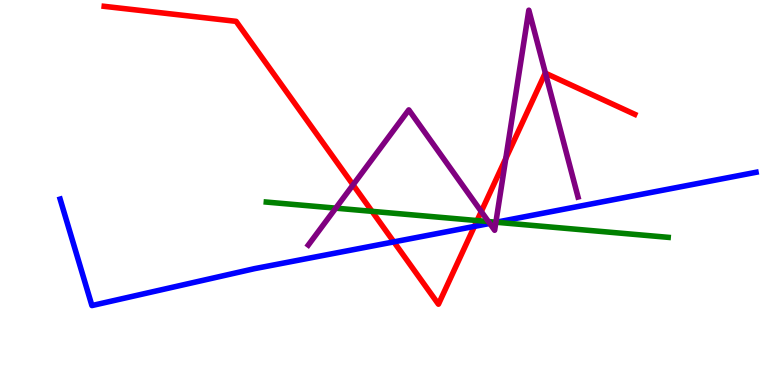[{'lines': ['blue', 'red'], 'intersections': [{'x': 5.08, 'y': 3.72}, {'x': 6.12, 'y': 4.12}]}, {'lines': ['green', 'red'], 'intersections': [{'x': 4.8, 'y': 4.51}, {'x': 6.16, 'y': 4.27}]}, {'lines': ['purple', 'red'], 'intersections': [{'x': 4.56, 'y': 5.2}, {'x': 6.21, 'y': 4.51}, {'x': 6.53, 'y': 5.88}, {'x': 7.04, 'y': 8.1}]}, {'lines': ['blue', 'green'], 'intersections': [{'x': 6.4, 'y': 4.23}]}, {'lines': ['blue', 'purple'], 'intersections': [{'x': 6.32, 'y': 4.2}, {'x': 6.4, 'y': 4.23}]}, {'lines': ['green', 'purple'], 'intersections': [{'x': 4.33, 'y': 4.59}, {'x': 6.3, 'y': 4.25}, {'x': 6.4, 'y': 4.23}]}]